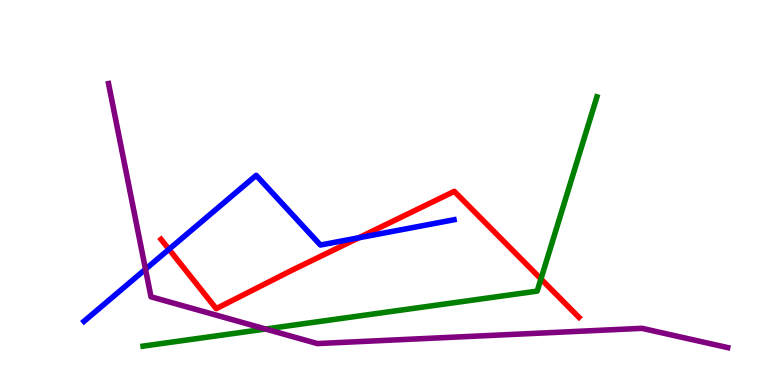[{'lines': ['blue', 'red'], 'intersections': [{'x': 2.18, 'y': 3.52}, {'x': 4.63, 'y': 3.82}]}, {'lines': ['green', 'red'], 'intersections': [{'x': 6.98, 'y': 2.75}]}, {'lines': ['purple', 'red'], 'intersections': []}, {'lines': ['blue', 'green'], 'intersections': []}, {'lines': ['blue', 'purple'], 'intersections': [{'x': 1.88, 'y': 3.01}]}, {'lines': ['green', 'purple'], 'intersections': [{'x': 3.43, 'y': 1.45}]}]